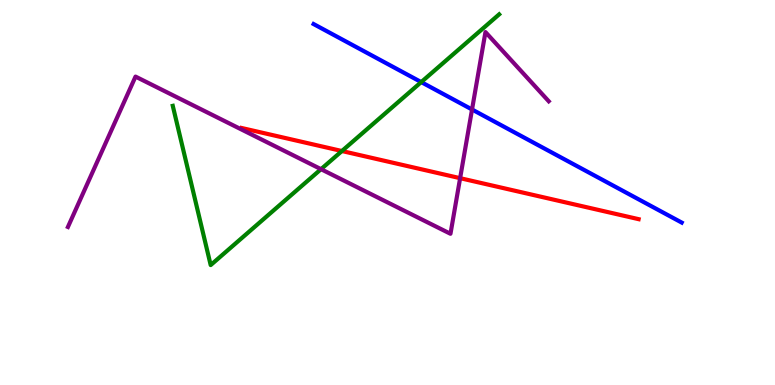[{'lines': ['blue', 'red'], 'intersections': []}, {'lines': ['green', 'red'], 'intersections': [{'x': 4.41, 'y': 6.08}]}, {'lines': ['purple', 'red'], 'intersections': [{'x': 5.94, 'y': 5.37}]}, {'lines': ['blue', 'green'], 'intersections': [{'x': 5.44, 'y': 7.87}]}, {'lines': ['blue', 'purple'], 'intersections': [{'x': 6.09, 'y': 7.16}]}, {'lines': ['green', 'purple'], 'intersections': [{'x': 4.14, 'y': 5.61}]}]